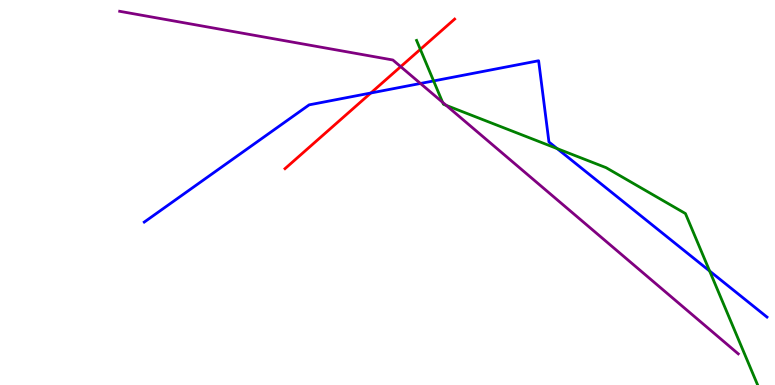[{'lines': ['blue', 'red'], 'intersections': [{'x': 4.78, 'y': 7.58}]}, {'lines': ['green', 'red'], 'intersections': [{'x': 5.42, 'y': 8.72}]}, {'lines': ['purple', 'red'], 'intersections': [{'x': 5.17, 'y': 8.27}]}, {'lines': ['blue', 'green'], 'intersections': [{'x': 5.6, 'y': 7.9}, {'x': 7.19, 'y': 6.14}, {'x': 9.16, 'y': 2.96}]}, {'lines': ['blue', 'purple'], 'intersections': [{'x': 5.43, 'y': 7.83}]}, {'lines': ['green', 'purple'], 'intersections': [{'x': 5.71, 'y': 7.34}, {'x': 5.76, 'y': 7.26}]}]